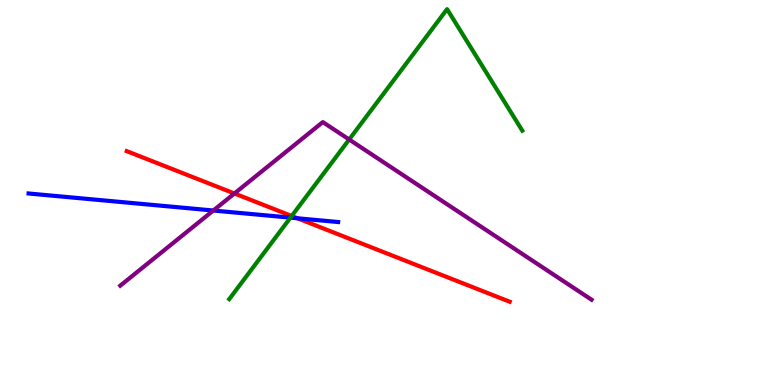[{'lines': ['blue', 'red'], 'intersections': [{'x': 3.84, 'y': 4.33}]}, {'lines': ['green', 'red'], 'intersections': [{'x': 3.76, 'y': 4.39}]}, {'lines': ['purple', 'red'], 'intersections': [{'x': 3.02, 'y': 4.97}]}, {'lines': ['blue', 'green'], 'intersections': [{'x': 3.75, 'y': 4.35}]}, {'lines': ['blue', 'purple'], 'intersections': [{'x': 2.75, 'y': 4.53}]}, {'lines': ['green', 'purple'], 'intersections': [{'x': 4.51, 'y': 6.38}]}]